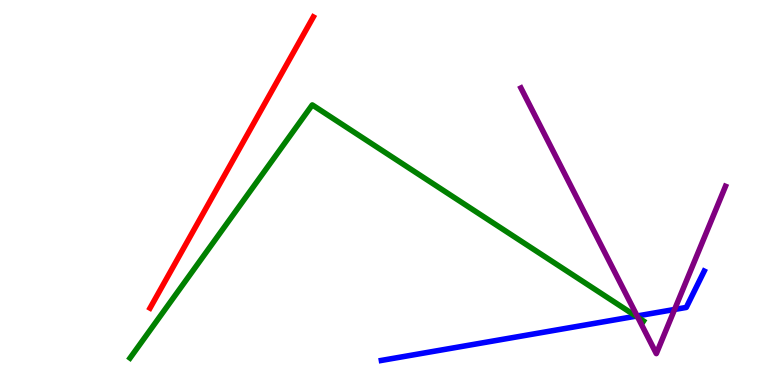[{'lines': ['blue', 'red'], 'intersections': []}, {'lines': ['green', 'red'], 'intersections': []}, {'lines': ['purple', 'red'], 'intersections': []}, {'lines': ['blue', 'green'], 'intersections': [{'x': 8.21, 'y': 1.79}]}, {'lines': ['blue', 'purple'], 'intersections': [{'x': 8.22, 'y': 1.79}, {'x': 8.7, 'y': 1.96}]}, {'lines': ['green', 'purple'], 'intersections': [{'x': 8.23, 'y': 1.76}]}]